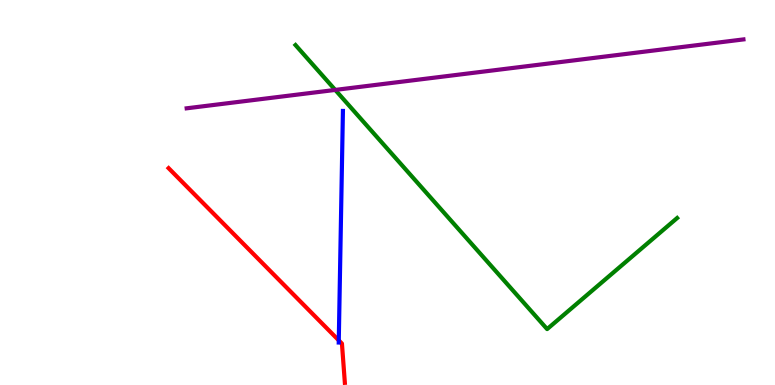[{'lines': ['blue', 'red'], 'intersections': [{'x': 4.37, 'y': 1.16}]}, {'lines': ['green', 'red'], 'intersections': []}, {'lines': ['purple', 'red'], 'intersections': []}, {'lines': ['blue', 'green'], 'intersections': []}, {'lines': ['blue', 'purple'], 'intersections': []}, {'lines': ['green', 'purple'], 'intersections': [{'x': 4.33, 'y': 7.66}]}]